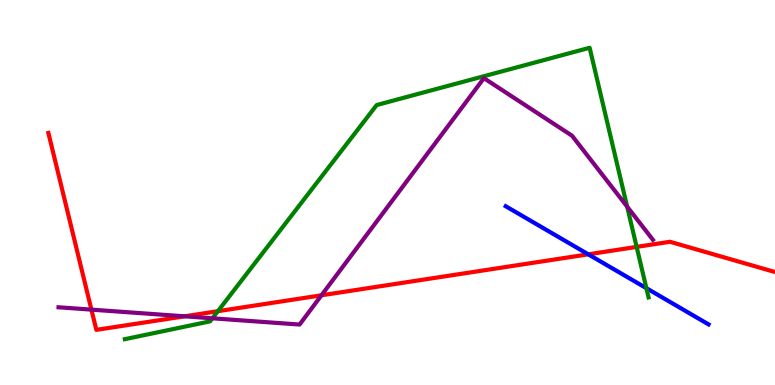[{'lines': ['blue', 'red'], 'intersections': [{'x': 7.59, 'y': 3.39}]}, {'lines': ['green', 'red'], 'intersections': [{'x': 2.81, 'y': 1.92}, {'x': 8.21, 'y': 3.59}]}, {'lines': ['purple', 'red'], 'intersections': [{'x': 1.18, 'y': 1.96}, {'x': 2.38, 'y': 1.78}, {'x': 4.15, 'y': 2.33}]}, {'lines': ['blue', 'green'], 'intersections': [{'x': 8.34, 'y': 2.51}]}, {'lines': ['blue', 'purple'], 'intersections': []}, {'lines': ['green', 'purple'], 'intersections': [{'x': 2.74, 'y': 1.73}, {'x': 8.09, 'y': 4.63}]}]